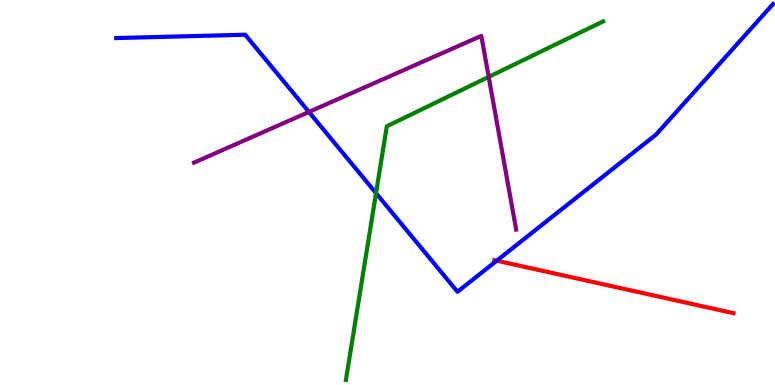[{'lines': ['blue', 'red'], 'intersections': [{'x': 6.41, 'y': 3.23}]}, {'lines': ['green', 'red'], 'intersections': []}, {'lines': ['purple', 'red'], 'intersections': []}, {'lines': ['blue', 'green'], 'intersections': [{'x': 4.85, 'y': 4.98}]}, {'lines': ['blue', 'purple'], 'intersections': [{'x': 3.99, 'y': 7.09}]}, {'lines': ['green', 'purple'], 'intersections': [{'x': 6.31, 'y': 8.0}]}]